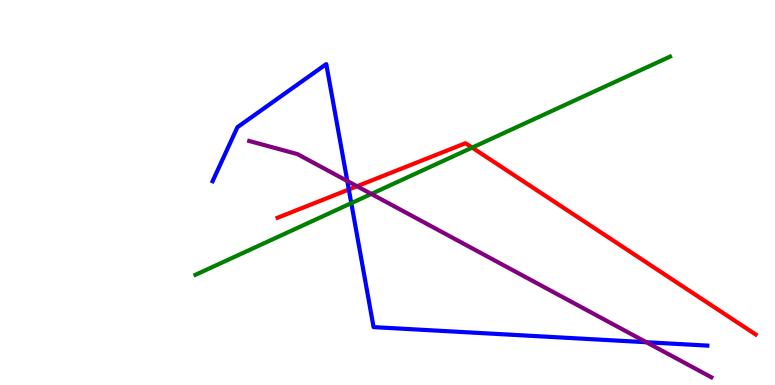[{'lines': ['blue', 'red'], 'intersections': [{'x': 4.5, 'y': 5.08}]}, {'lines': ['green', 'red'], 'intersections': [{'x': 6.09, 'y': 6.17}]}, {'lines': ['purple', 'red'], 'intersections': [{'x': 4.61, 'y': 5.16}]}, {'lines': ['blue', 'green'], 'intersections': [{'x': 4.53, 'y': 4.72}]}, {'lines': ['blue', 'purple'], 'intersections': [{'x': 4.48, 'y': 5.3}, {'x': 8.34, 'y': 1.11}]}, {'lines': ['green', 'purple'], 'intersections': [{'x': 4.79, 'y': 4.96}]}]